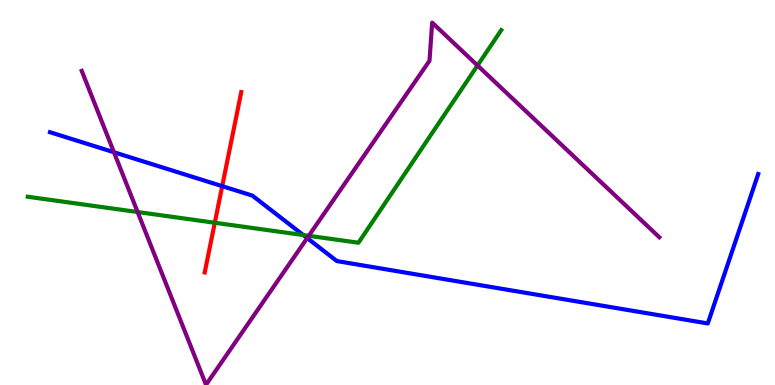[{'lines': ['blue', 'red'], 'intersections': [{'x': 2.87, 'y': 5.16}]}, {'lines': ['green', 'red'], 'intersections': [{'x': 2.77, 'y': 4.21}]}, {'lines': ['purple', 'red'], 'intersections': []}, {'lines': ['blue', 'green'], 'intersections': [{'x': 3.91, 'y': 3.89}]}, {'lines': ['blue', 'purple'], 'intersections': [{'x': 1.47, 'y': 6.05}, {'x': 3.96, 'y': 3.82}]}, {'lines': ['green', 'purple'], 'intersections': [{'x': 1.78, 'y': 4.49}, {'x': 3.98, 'y': 3.87}, {'x': 6.16, 'y': 8.3}]}]